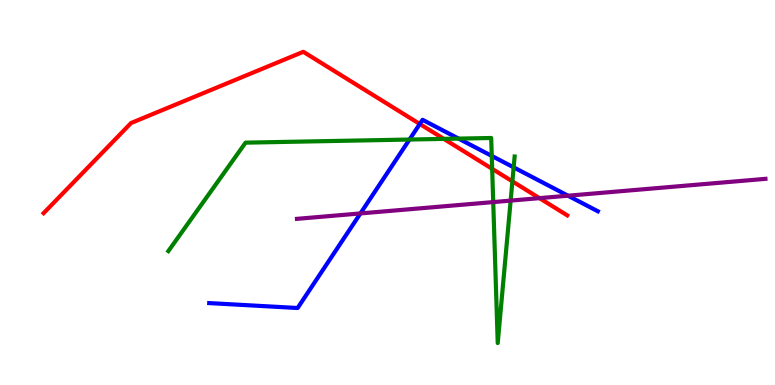[{'lines': ['blue', 'red'], 'intersections': [{'x': 5.42, 'y': 6.78}]}, {'lines': ['green', 'red'], 'intersections': [{'x': 5.73, 'y': 6.39}, {'x': 6.35, 'y': 5.61}, {'x': 6.61, 'y': 5.29}]}, {'lines': ['purple', 'red'], 'intersections': [{'x': 6.96, 'y': 4.85}]}, {'lines': ['blue', 'green'], 'intersections': [{'x': 5.28, 'y': 6.38}, {'x': 5.92, 'y': 6.4}, {'x': 6.35, 'y': 5.95}, {'x': 6.63, 'y': 5.65}]}, {'lines': ['blue', 'purple'], 'intersections': [{'x': 4.65, 'y': 4.46}, {'x': 7.33, 'y': 4.92}]}, {'lines': ['green', 'purple'], 'intersections': [{'x': 6.36, 'y': 4.75}, {'x': 6.59, 'y': 4.79}]}]